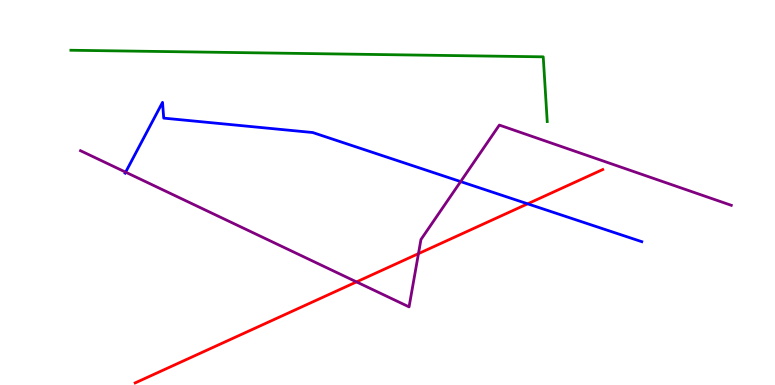[{'lines': ['blue', 'red'], 'intersections': [{'x': 6.81, 'y': 4.71}]}, {'lines': ['green', 'red'], 'intersections': []}, {'lines': ['purple', 'red'], 'intersections': [{'x': 4.6, 'y': 2.68}, {'x': 5.4, 'y': 3.41}]}, {'lines': ['blue', 'green'], 'intersections': []}, {'lines': ['blue', 'purple'], 'intersections': [{'x': 1.62, 'y': 5.53}, {'x': 5.94, 'y': 5.28}]}, {'lines': ['green', 'purple'], 'intersections': []}]